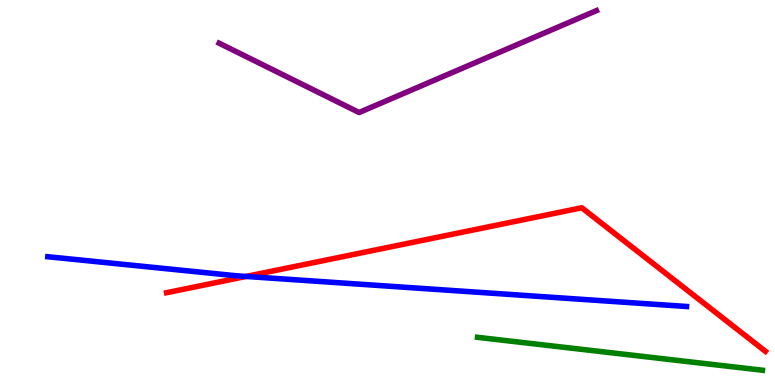[{'lines': ['blue', 'red'], 'intersections': [{'x': 3.18, 'y': 2.82}]}, {'lines': ['green', 'red'], 'intersections': []}, {'lines': ['purple', 'red'], 'intersections': []}, {'lines': ['blue', 'green'], 'intersections': []}, {'lines': ['blue', 'purple'], 'intersections': []}, {'lines': ['green', 'purple'], 'intersections': []}]